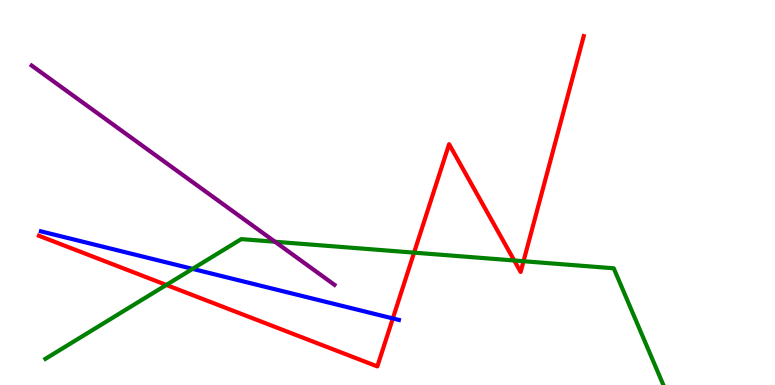[{'lines': ['blue', 'red'], 'intersections': [{'x': 5.07, 'y': 1.73}]}, {'lines': ['green', 'red'], 'intersections': [{'x': 2.15, 'y': 2.6}, {'x': 5.34, 'y': 3.44}, {'x': 6.64, 'y': 3.23}, {'x': 6.76, 'y': 3.22}]}, {'lines': ['purple', 'red'], 'intersections': []}, {'lines': ['blue', 'green'], 'intersections': [{'x': 2.48, 'y': 3.02}]}, {'lines': ['blue', 'purple'], 'intersections': []}, {'lines': ['green', 'purple'], 'intersections': [{'x': 3.55, 'y': 3.72}]}]